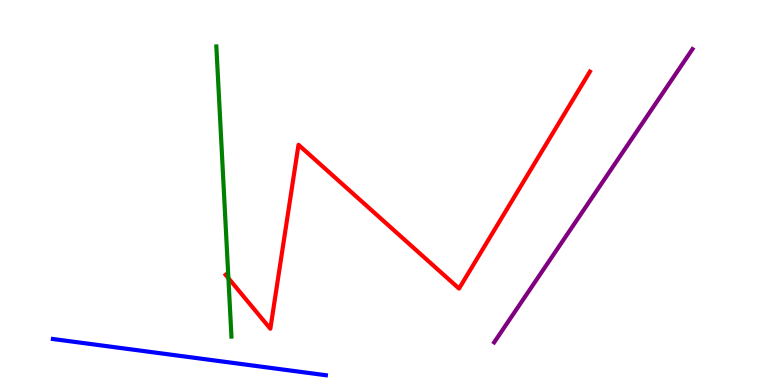[{'lines': ['blue', 'red'], 'intersections': []}, {'lines': ['green', 'red'], 'intersections': [{'x': 2.95, 'y': 2.78}]}, {'lines': ['purple', 'red'], 'intersections': []}, {'lines': ['blue', 'green'], 'intersections': []}, {'lines': ['blue', 'purple'], 'intersections': []}, {'lines': ['green', 'purple'], 'intersections': []}]